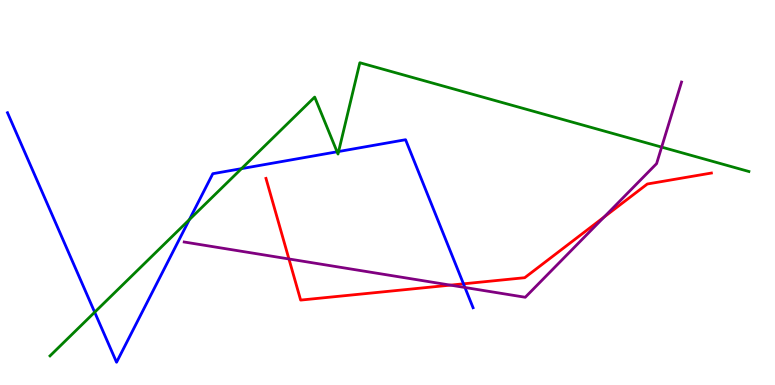[{'lines': ['blue', 'red'], 'intersections': [{'x': 5.98, 'y': 2.63}]}, {'lines': ['green', 'red'], 'intersections': []}, {'lines': ['purple', 'red'], 'intersections': [{'x': 3.73, 'y': 3.27}, {'x': 5.81, 'y': 2.59}, {'x': 7.8, 'y': 4.36}]}, {'lines': ['blue', 'green'], 'intersections': [{'x': 1.22, 'y': 1.89}, {'x': 2.44, 'y': 4.3}, {'x': 3.12, 'y': 5.62}, {'x': 4.35, 'y': 6.06}, {'x': 4.37, 'y': 6.06}]}, {'lines': ['blue', 'purple'], 'intersections': [{'x': 6.0, 'y': 2.53}]}, {'lines': ['green', 'purple'], 'intersections': [{'x': 8.54, 'y': 6.18}]}]